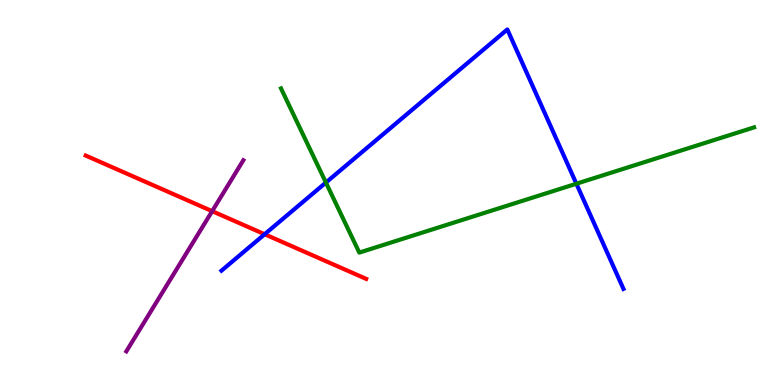[{'lines': ['blue', 'red'], 'intersections': [{'x': 3.41, 'y': 3.92}]}, {'lines': ['green', 'red'], 'intersections': []}, {'lines': ['purple', 'red'], 'intersections': [{'x': 2.74, 'y': 4.52}]}, {'lines': ['blue', 'green'], 'intersections': [{'x': 4.21, 'y': 5.26}, {'x': 7.44, 'y': 5.23}]}, {'lines': ['blue', 'purple'], 'intersections': []}, {'lines': ['green', 'purple'], 'intersections': []}]